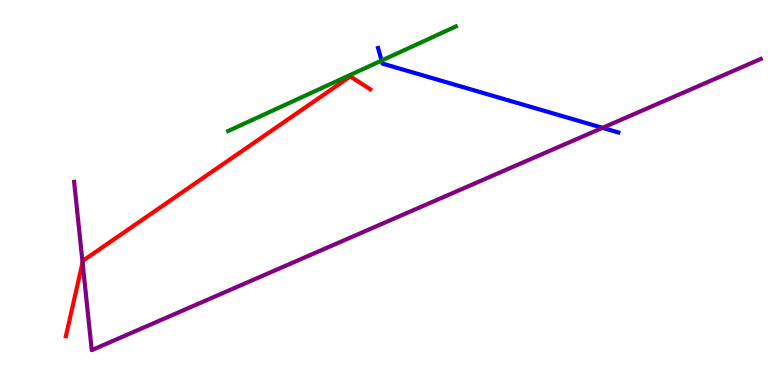[{'lines': ['blue', 'red'], 'intersections': []}, {'lines': ['green', 'red'], 'intersections': []}, {'lines': ['purple', 'red'], 'intersections': [{'x': 1.07, 'y': 3.18}]}, {'lines': ['blue', 'green'], 'intersections': [{'x': 4.92, 'y': 8.43}]}, {'lines': ['blue', 'purple'], 'intersections': [{'x': 7.77, 'y': 6.68}]}, {'lines': ['green', 'purple'], 'intersections': []}]